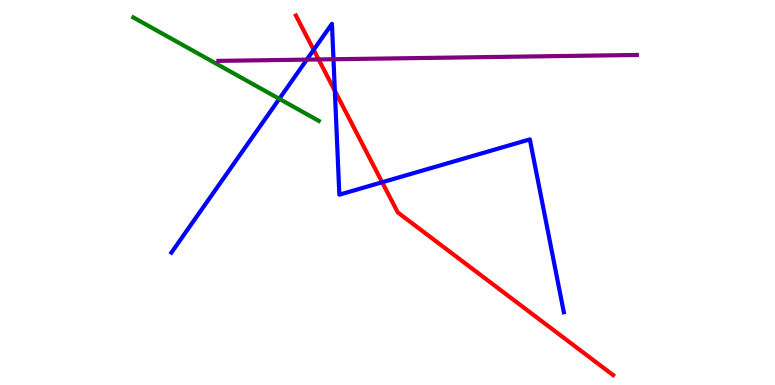[{'lines': ['blue', 'red'], 'intersections': [{'x': 4.05, 'y': 8.7}, {'x': 4.32, 'y': 7.64}, {'x': 4.93, 'y': 5.27}]}, {'lines': ['green', 'red'], 'intersections': []}, {'lines': ['purple', 'red'], 'intersections': [{'x': 4.11, 'y': 8.46}]}, {'lines': ['blue', 'green'], 'intersections': [{'x': 3.6, 'y': 7.43}]}, {'lines': ['blue', 'purple'], 'intersections': [{'x': 3.96, 'y': 8.45}, {'x': 4.3, 'y': 8.46}]}, {'lines': ['green', 'purple'], 'intersections': []}]